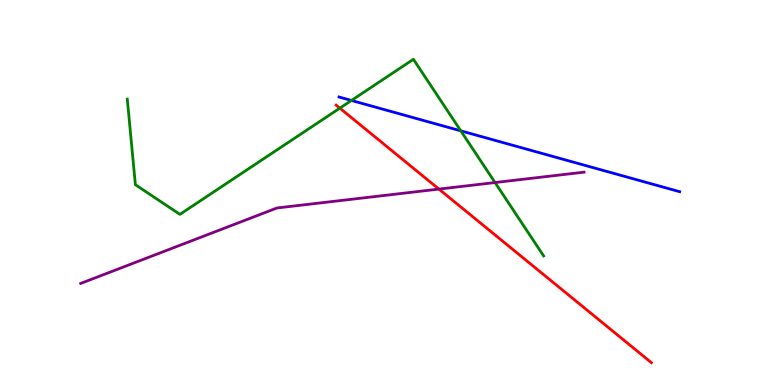[{'lines': ['blue', 'red'], 'intersections': []}, {'lines': ['green', 'red'], 'intersections': [{'x': 4.39, 'y': 7.19}]}, {'lines': ['purple', 'red'], 'intersections': [{'x': 5.66, 'y': 5.09}]}, {'lines': ['blue', 'green'], 'intersections': [{'x': 4.53, 'y': 7.39}, {'x': 5.95, 'y': 6.6}]}, {'lines': ['blue', 'purple'], 'intersections': []}, {'lines': ['green', 'purple'], 'intersections': [{'x': 6.39, 'y': 5.26}]}]